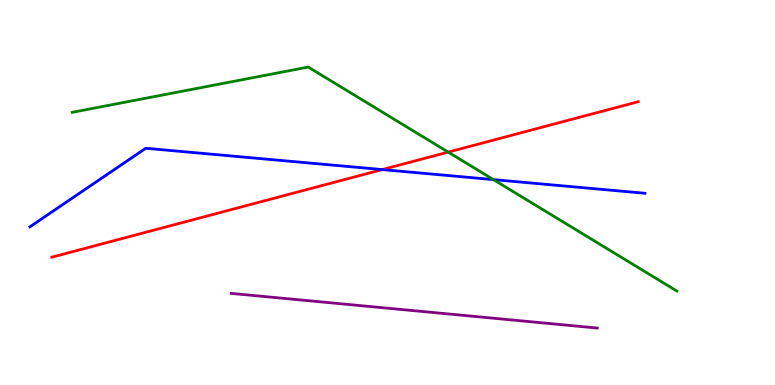[{'lines': ['blue', 'red'], 'intersections': [{'x': 4.93, 'y': 5.6}]}, {'lines': ['green', 'red'], 'intersections': [{'x': 5.78, 'y': 6.05}]}, {'lines': ['purple', 'red'], 'intersections': []}, {'lines': ['blue', 'green'], 'intersections': [{'x': 6.37, 'y': 5.33}]}, {'lines': ['blue', 'purple'], 'intersections': []}, {'lines': ['green', 'purple'], 'intersections': []}]